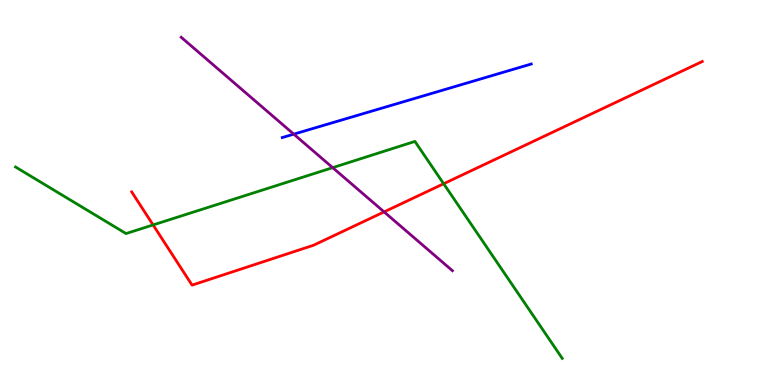[{'lines': ['blue', 'red'], 'intersections': []}, {'lines': ['green', 'red'], 'intersections': [{'x': 1.98, 'y': 4.16}, {'x': 5.72, 'y': 5.23}]}, {'lines': ['purple', 'red'], 'intersections': [{'x': 4.96, 'y': 4.5}]}, {'lines': ['blue', 'green'], 'intersections': []}, {'lines': ['blue', 'purple'], 'intersections': [{'x': 3.79, 'y': 6.52}]}, {'lines': ['green', 'purple'], 'intersections': [{'x': 4.29, 'y': 5.65}]}]